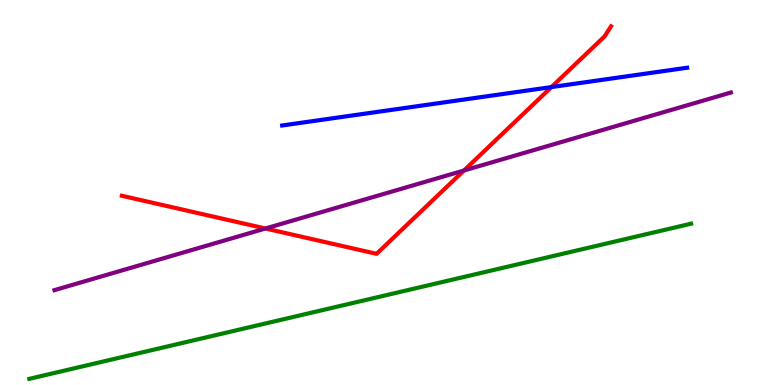[{'lines': ['blue', 'red'], 'intersections': [{'x': 7.12, 'y': 7.74}]}, {'lines': ['green', 'red'], 'intersections': []}, {'lines': ['purple', 'red'], 'intersections': [{'x': 3.43, 'y': 4.07}, {'x': 5.99, 'y': 5.57}]}, {'lines': ['blue', 'green'], 'intersections': []}, {'lines': ['blue', 'purple'], 'intersections': []}, {'lines': ['green', 'purple'], 'intersections': []}]